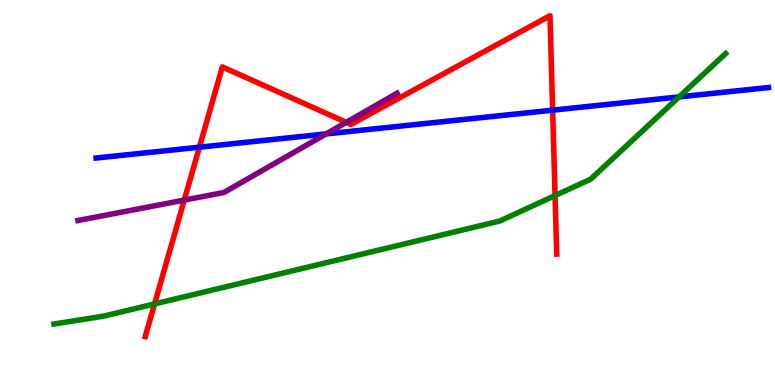[{'lines': ['blue', 'red'], 'intersections': [{'x': 2.57, 'y': 6.18}, {'x': 7.13, 'y': 7.14}]}, {'lines': ['green', 'red'], 'intersections': [{'x': 1.99, 'y': 2.11}, {'x': 7.16, 'y': 4.92}]}, {'lines': ['purple', 'red'], 'intersections': [{'x': 2.38, 'y': 4.8}, {'x': 4.47, 'y': 6.82}]}, {'lines': ['blue', 'green'], 'intersections': [{'x': 8.76, 'y': 7.48}]}, {'lines': ['blue', 'purple'], 'intersections': [{'x': 4.21, 'y': 6.52}]}, {'lines': ['green', 'purple'], 'intersections': []}]